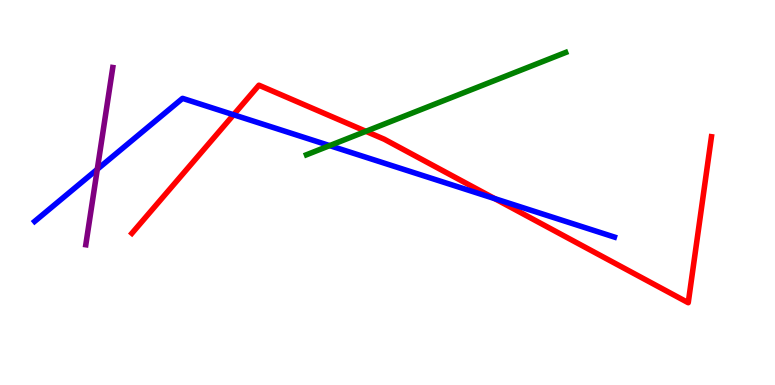[{'lines': ['blue', 'red'], 'intersections': [{'x': 3.01, 'y': 7.02}, {'x': 6.38, 'y': 4.84}]}, {'lines': ['green', 'red'], 'intersections': [{'x': 4.72, 'y': 6.59}]}, {'lines': ['purple', 'red'], 'intersections': []}, {'lines': ['blue', 'green'], 'intersections': [{'x': 4.25, 'y': 6.22}]}, {'lines': ['blue', 'purple'], 'intersections': [{'x': 1.26, 'y': 5.6}]}, {'lines': ['green', 'purple'], 'intersections': []}]